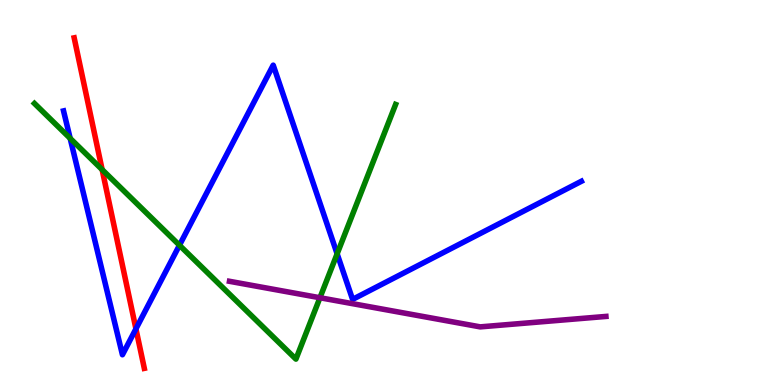[{'lines': ['blue', 'red'], 'intersections': [{'x': 1.75, 'y': 1.46}]}, {'lines': ['green', 'red'], 'intersections': [{'x': 1.32, 'y': 5.59}]}, {'lines': ['purple', 'red'], 'intersections': []}, {'lines': ['blue', 'green'], 'intersections': [{'x': 0.906, 'y': 6.41}, {'x': 2.32, 'y': 3.63}, {'x': 4.35, 'y': 3.41}]}, {'lines': ['blue', 'purple'], 'intersections': []}, {'lines': ['green', 'purple'], 'intersections': [{'x': 4.13, 'y': 2.27}]}]